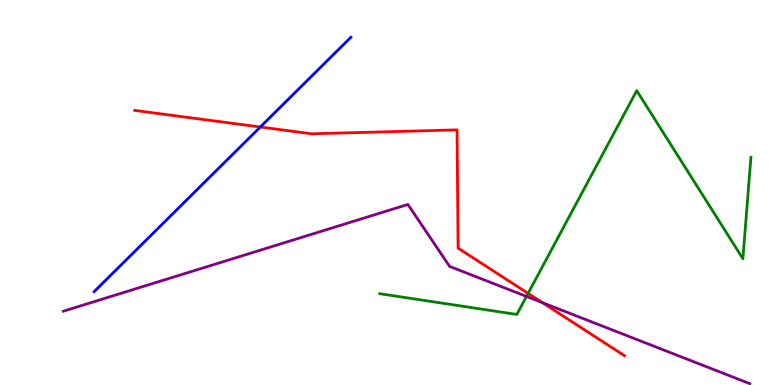[{'lines': ['blue', 'red'], 'intersections': [{'x': 3.36, 'y': 6.7}]}, {'lines': ['green', 'red'], 'intersections': [{'x': 6.81, 'y': 2.38}]}, {'lines': ['purple', 'red'], 'intersections': [{'x': 7.0, 'y': 2.14}]}, {'lines': ['blue', 'green'], 'intersections': []}, {'lines': ['blue', 'purple'], 'intersections': []}, {'lines': ['green', 'purple'], 'intersections': [{'x': 6.79, 'y': 2.3}]}]